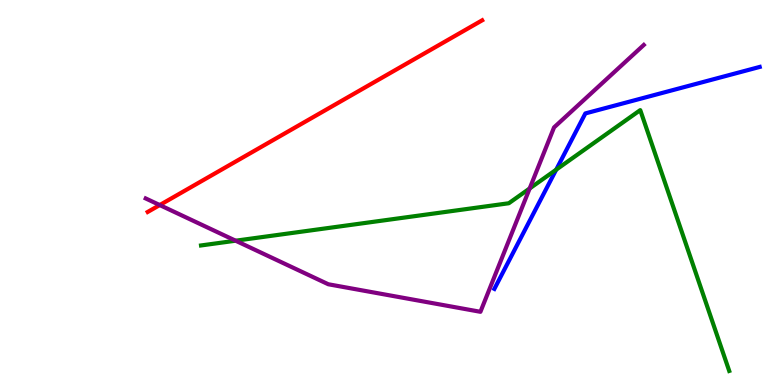[{'lines': ['blue', 'red'], 'intersections': []}, {'lines': ['green', 'red'], 'intersections': []}, {'lines': ['purple', 'red'], 'intersections': [{'x': 2.06, 'y': 4.67}]}, {'lines': ['blue', 'green'], 'intersections': [{'x': 7.18, 'y': 5.59}]}, {'lines': ['blue', 'purple'], 'intersections': []}, {'lines': ['green', 'purple'], 'intersections': [{'x': 3.04, 'y': 3.75}, {'x': 6.83, 'y': 5.1}]}]